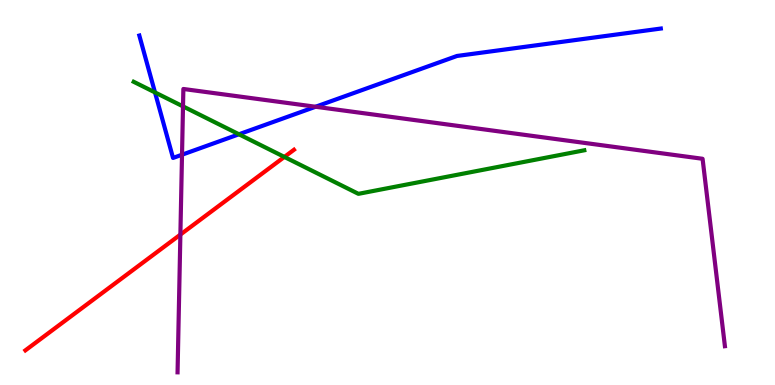[{'lines': ['blue', 'red'], 'intersections': []}, {'lines': ['green', 'red'], 'intersections': [{'x': 3.67, 'y': 5.92}]}, {'lines': ['purple', 'red'], 'intersections': [{'x': 2.33, 'y': 3.91}]}, {'lines': ['blue', 'green'], 'intersections': [{'x': 2.0, 'y': 7.6}, {'x': 3.08, 'y': 6.51}]}, {'lines': ['blue', 'purple'], 'intersections': [{'x': 2.35, 'y': 5.98}, {'x': 4.07, 'y': 7.23}]}, {'lines': ['green', 'purple'], 'intersections': [{'x': 2.36, 'y': 7.24}]}]